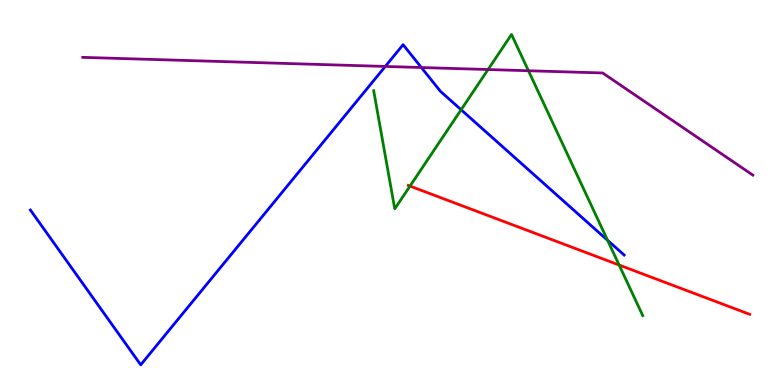[{'lines': ['blue', 'red'], 'intersections': []}, {'lines': ['green', 'red'], 'intersections': [{'x': 5.29, 'y': 5.17}, {'x': 7.99, 'y': 3.12}]}, {'lines': ['purple', 'red'], 'intersections': []}, {'lines': ['blue', 'green'], 'intersections': [{'x': 5.95, 'y': 7.15}, {'x': 7.84, 'y': 3.76}]}, {'lines': ['blue', 'purple'], 'intersections': [{'x': 4.97, 'y': 8.27}, {'x': 5.44, 'y': 8.25}]}, {'lines': ['green', 'purple'], 'intersections': [{'x': 6.3, 'y': 8.19}, {'x': 6.82, 'y': 8.16}]}]